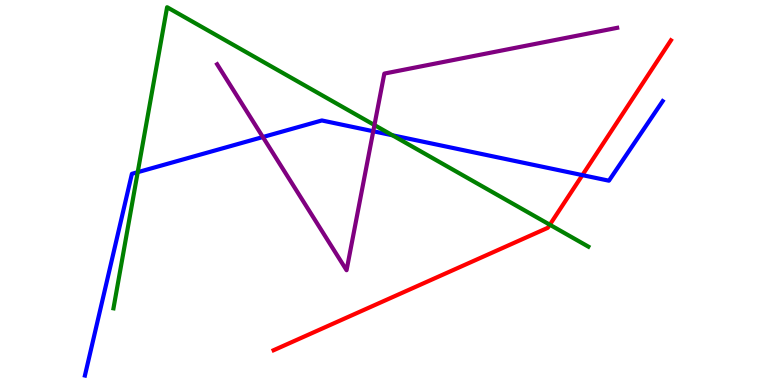[{'lines': ['blue', 'red'], 'intersections': [{'x': 7.51, 'y': 5.45}]}, {'lines': ['green', 'red'], 'intersections': [{'x': 7.09, 'y': 4.16}]}, {'lines': ['purple', 'red'], 'intersections': []}, {'lines': ['blue', 'green'], 'intersections': [{'x': 1.78, 'y': 5.53}, {'x': 5.06, 'y': 6.49}]}, {'lines': ['blue', 'purple'], 'intersections': [{'x': 3.39, 'y': 6.44}, {'x': 4.82, 'y': 6.59}]}, {'lines': ['green', 'purple'], 'intersections': [{'x': 4.83, 'y': 6.75}]}]